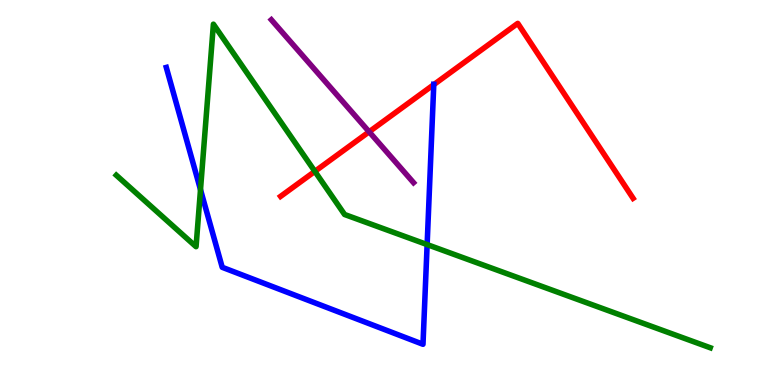[{'lines': ['blue', 'red'], 'intersections': [{'x': 5.6, 'y': 7.8}]}, {'lines': ['green', 'red'], 'intersections': [{'x': 4.06, 'y': 5.55}]}, {'lines': ['purple', 'red'], 'intersections': [{'x': 4.76, 'y': 6.58}]}, {'lines': ['blue', 'green'], 'intersections': [{'x': 2.59, 'y': 5.07}, {'x': 5.51, 'y': 3.65}]}, {'lines': ['blue', 'purple'], 'intersections': []}, {'lines': ['green', 'purple'], 'intersections': []}]